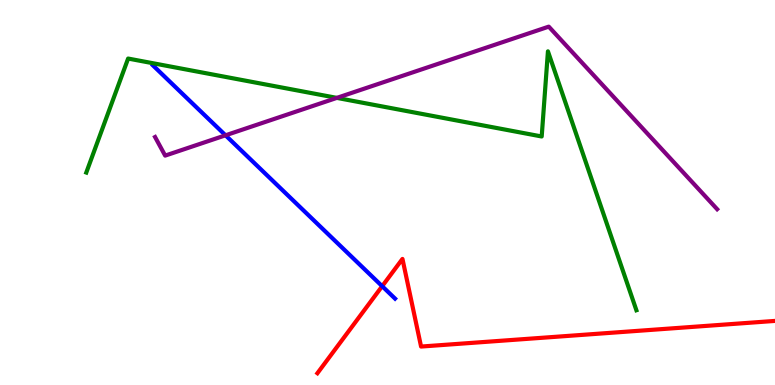[{'lines': ['blue', 'red'], 'intersections': [{'x': 4.93, 'y': 2.57}]}, {'lines': ['green', 'red'], 'intersections': []}, {'lines': ['purple', 'red'], 'intersections': []}, {'lines': ['blue', 'green'], 'intersections': []}, {'lines': ['blue', 'purple'], 'intersections': [{'x': 2.91, 'y': 6.49}]}, {'lines': ['green', 'purple'], 'intersections': [{'x': 4.35, 'y': 7.46}]}]